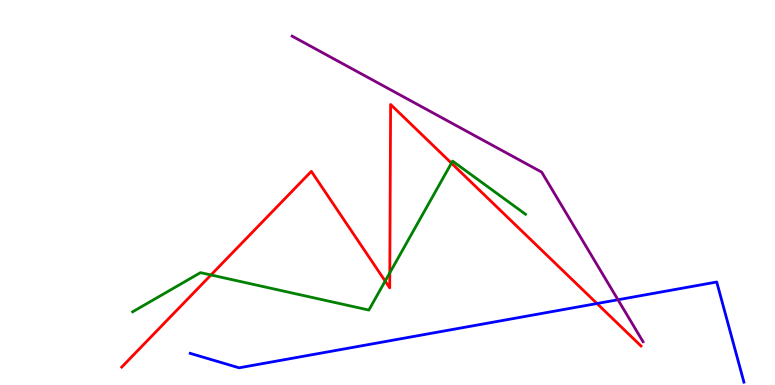[{'lines': ['blue', 'red'], 'intersections': [{'x': 7.7, 'y': 2.12}]}, {'lines': ['green', 'red'], 'intersections': [{'x': 2.72, 'y': 2.86}, {'x': 4.97, 'y': 2.7}, {'x': 5.03, 'y': 2.91}, {'x': 5.83, 'y': 5.76}]}, {'lines': ['purple', 'red'], 'intersections': []}, {'lines': ['blue', 'green'], 'intersections': []}, {'lines': ['blue', 'purple'], 'intersections': [{'x': 7.97, 'y': 2.21}]}, {'lines': ['green', 'purple'], 'intersections': []}]